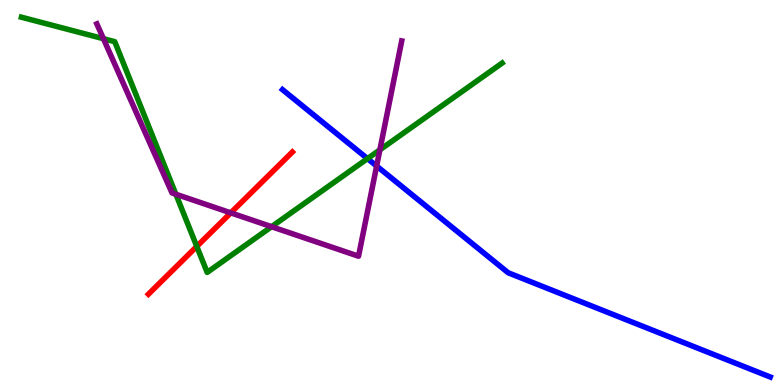[{'lines': ['blue', 'red'], 'intersections': []}, {'lines': ['green', 'red'], 'intersections': [{'x': 2.54, 'y': 3.6}]}, {'lines': ['purple', 'red'], 'intersections': [{'x': 2.98, 'y': 4.47}]}, {'lines': ['blue', 'green'], 'intersections': [{'x': 4.74, 'y': 5.88}]}, {'lines': ['blue', 'purple'], 'intersections': [{'x': 4.86, 'y': 5.69}]}, {'lines': ['green', 'purple'], 'intersections': [{'x': 1.33, 'y': 8.99}, {'x': 2.27, 'y': 4.96}, {'x': 3.5, 'y': 4.11}, {'x': 4.9, 'y': 6.11}]}]